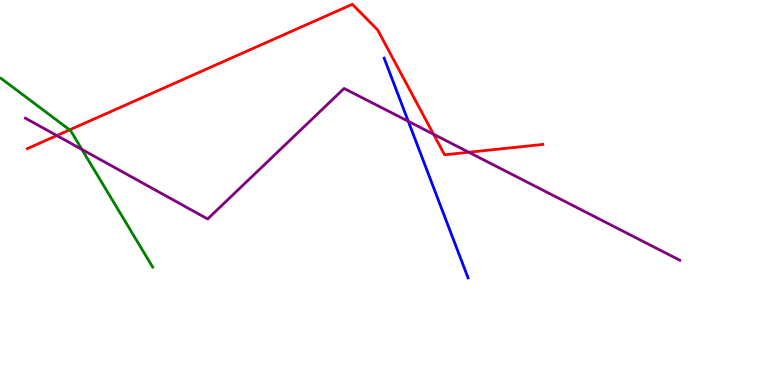[{'lines': ['blue', 'red'], 'intersections': []}, {'lines': ['green', 'red'], 'intersections': [{'x': 0.898, 'y': 6.63}]}, {'lines': ['purple', 'red'], 'intersections': [{'x': 0.733, 'y': 6.48}, {'x': 5.59, 'y': 6.51}, {'x': 6.05, 'y': 6.05}]}, {'lines': ['blue', 'green'], 'intersections': []}, {'lines': ['blue', 'purple'], 'intersections': [{'x': 5.27, 'y': 6.85}]}, {'lines': ['green', 'purple'], 'intersections': [{'x': 1.06, 'y': 6.12}]}]